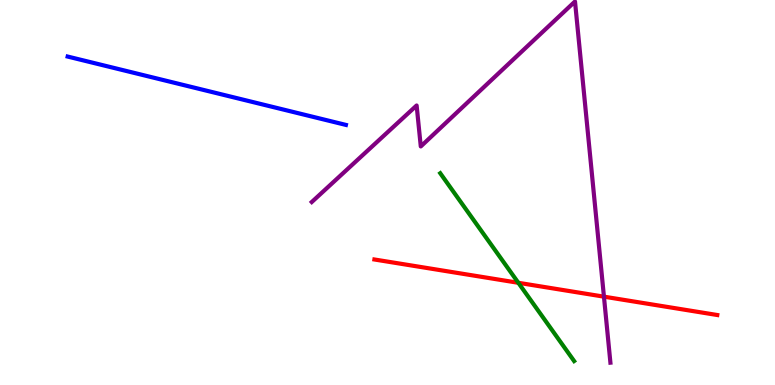[{'lines': ['blue', 'red'], 'intersections': []}, {'lines': ['green', 'red'], 'intersections': [{'x': 6.69, 'y': 2.65}]}, {'lines': ['purple', 'red'], 'intersections': [{'x': 7.79, 'y': 2.29}]}, {'lines': ['blue', 'green'], 'intersections': []}, {'lines': ['blue', 'purple'], 'intersections': []}, {'lines': ['green', 'purple'], 'intersections': []}]